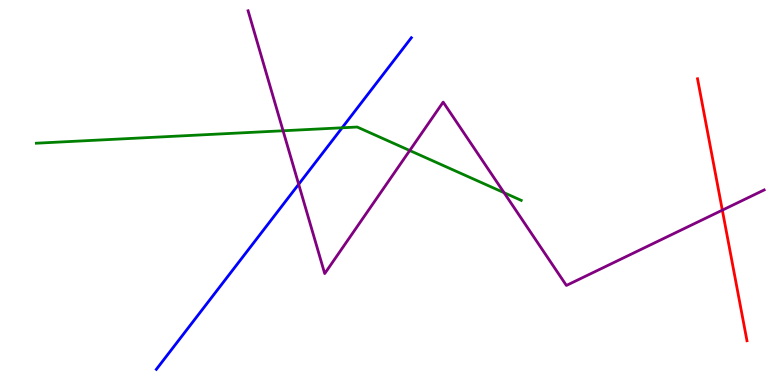[{'lines': ['blue', 'red'], 'intersections': []}, {'lines': ['green', 'red'], 'intersections': []}, {'lines': ['purple', 'red'], 'intersections': [{'x': 9.32, 'y': 4.54}]}, {'lines': ['blue', 'green'], 'intersections': [{'x': 4.41, 'y': 6.68}]}, {'lines': ['blue', 'purple'], 'intersections': [{'x': 3.85, 'y': 5.21}]}, {'lines': ['green', 'purple'], 'intersections': [{'x': 3.65, 'y': 6.6}, {'x': 5.29, 'y': 6.09}, {'x': 6.5, 'y': 4.99}]}]